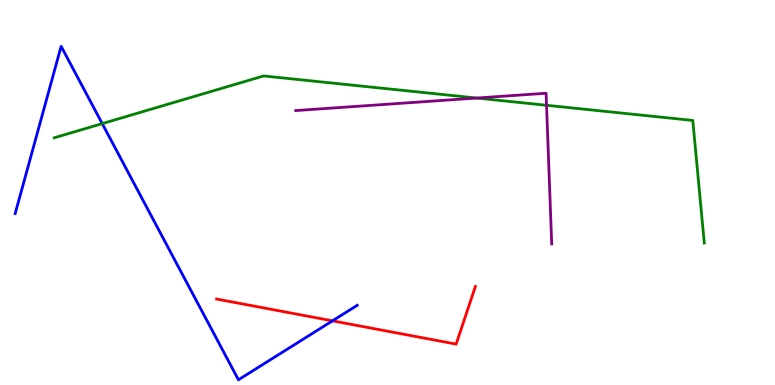[{'lines': ['blue', 'red'], 'intersections': [{'x': 4.29, 'y': 1.67}]}, {'lines': ['green', 'red'], 'intersections': []}, {'lines': ['purple', 'red'], 'intersections': []}, {'lines': ['blue', 'green'], 'intersections': [{'x': 1.32, 'y': 6.79}]}, {'lines': ['blue', 'purple'], 'intersections': []}, {'lines': ['green', 'purple'], 'intersections': [{'x': 6.15, 'y': 7.45}, {'x': 7.05, 'y': 7.27}]}]